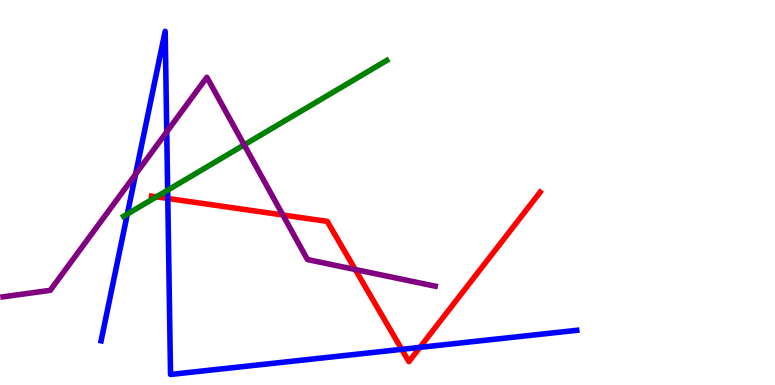[{'lines': ['blue', 'red'], 'intersections': [{'x': 2.16, 'y': 4.85}, {'x': 5.18, 'y': 0.926}, {'x': 5.42, 'y': 0.978}]}, {'lines': ['green', 'red'], 'intersections': [{'x': 2.02, 'y': 4.89}]}, {'lines': ['purple', 'red'], 'intersections': [{'x': 3.65, 'y': 4.42}, {'x': 4.58, 'y': 3.0}]}, {'lines': ['blue', 'green'], 'intersections': [{'x': 1.64, 'y': 4.44}, {'x': 2.16, 'y': 5.06}]}, {'lines': ['blue', 'purple'], 'intersections': [{'x': 1.75, 'y': 5.47}, {'x': 2.15, 'y': 6.57}]}, {'lines': ['green', 'purple'], 'intersections': [{'x': 3.15, 'y': 6.24}]}]